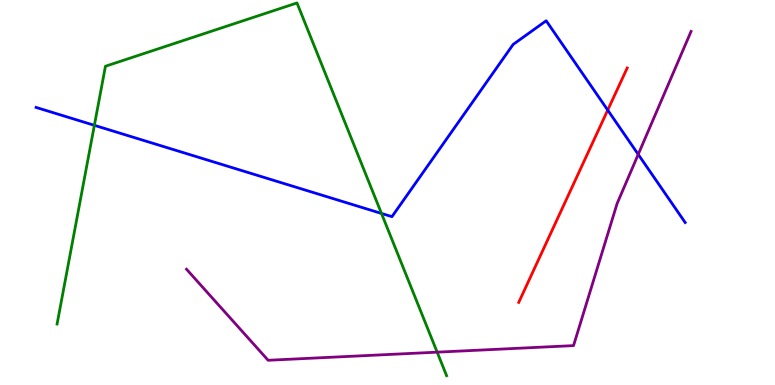[{'lines': ['blue', 'red'], 'intersections': [{'x': 7.84, 'y': 7.14}]}, {'lines': ['green', 'red'], 'intersections': []}, {'lines': ['purple', 'red'], 'intersections': []}, {'lines': ['blue', 'green'], 'intersections': [{'x': 1.22, 'y': 6.75}, {'x': 4.92, 'y': 4.46}]}, {'lines': ['blue', 'purple'], 'intersections': [{'x': 8.24, 'y': 5.99}]}, {'lines': ['green', 'purple'], 'intersections': [{'x': 5.64, 'y': 0.853}]}]